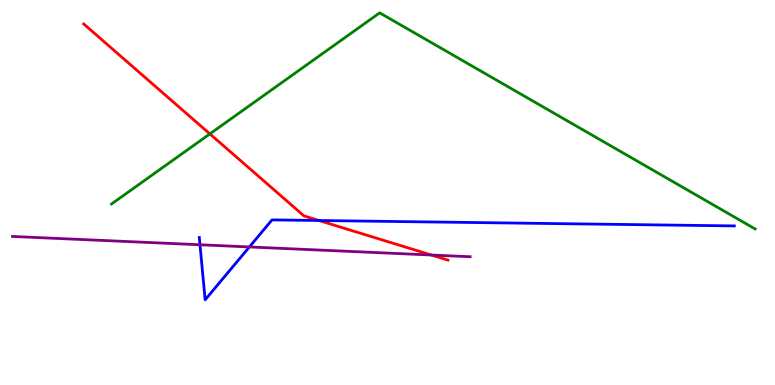[{'lines': ['blue', 'red'], 'intersections': [{'x': 4.12, 'y': 4.27}]}, {'lines': ['green', 'red'], 'intersections': [{'x': 2.71, 'y': 6.52}]}, {'lines': ['purple', 'red'], 'intersections': [{'x': 5.57, 'y': 3.38}]}, {'lines': ['blue', 'green'], 'intersections': []}, {'lines': ['blue', 'purple'], 'intersections': [{'x': 2.58, 'y': 3.64}, {'x': 3.22, 'y': 3.59}]}, {'lines': ['green', 'purple'], 'intersections': []}]